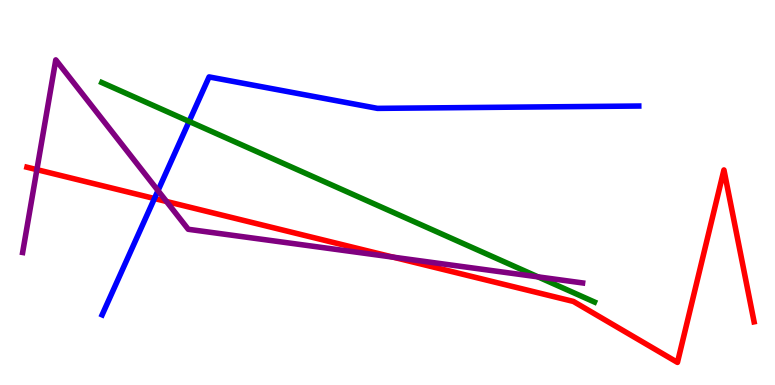[{'lines': ['blue', 'red'], 'intersections': [{'x': 1.99, 'y': 4.84}]}, {'lines': ['green', 'red'], 'intersections': []}, {'lines': ['purple', 'red'], 'intersections': [{'x': 0.476, 'y': 5.59}, {'x': 2.15, 'y': 4.77}, {'x': 5.07, 'y': 3.32}]}, {'lines': ['blue', 'green'], 'intersections': [{'x': 2.44, 'y': 6.85}]}, {'lines': ['blue', 'purple'], 'intersections': [{'x': 2.04, 'y': 5.05}]}, {'lines': ['green', 'purple'], 'intersections': [{'x': 6.94, 'y': 2.81}]}]